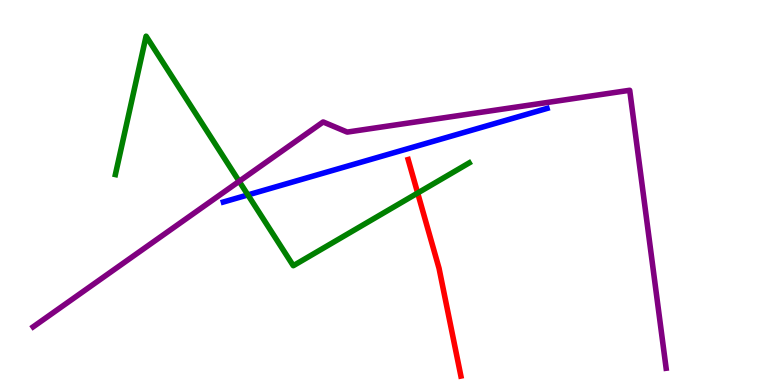[{'lines': ['blue', 'red'], 'intersections': []}, {'lines': ['green', 'red'], 'intersections': [{'x': 5.39, 'y': 4.99}]}, {'lines': ['purple', 'red'], 'intersections': []}, {'lines': ['blue', 'green'], 'intersections': [{'x': 3.2, 'y': 4.94}]}, {'lines': ['blue', 'purple'], 'intersections': []}, {'lines': ['green', 'purple'], 'intersections': [{'x': 3.09, 'y': 5.29}]}]